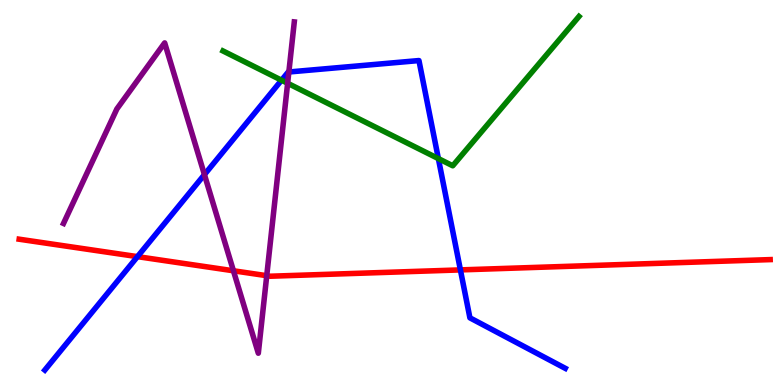[{'lines': ['blue', 'red'], 'intersections': [{'x': 1.77, 'y': 3.33}, {'x': 5.94, 'y': 2.99}]}, {'lines': ['green', 'red'], 'intersections': []}, {'lines': ['purple', 'red'], 'intersections': [{'x': 3.01, 'y': 2.97}, {'x': 3.44, 'y': 2.84}]}, {'lines': ['blue', 'green'], 'intersections': [{'x': 3.63, 'y': 7.92}, {'x': 5.66, 'y': 5.88}]}, {'lines': ['blue', 'purple'], 'intersections': [{'x': 2.64, 'y': 5.46}, {'x': 3.73, 'y': 8.13}]}, {'lines': ['green', 'purple'], 'intersections': [{'x': 3.71, 'y': 7.84}]}]